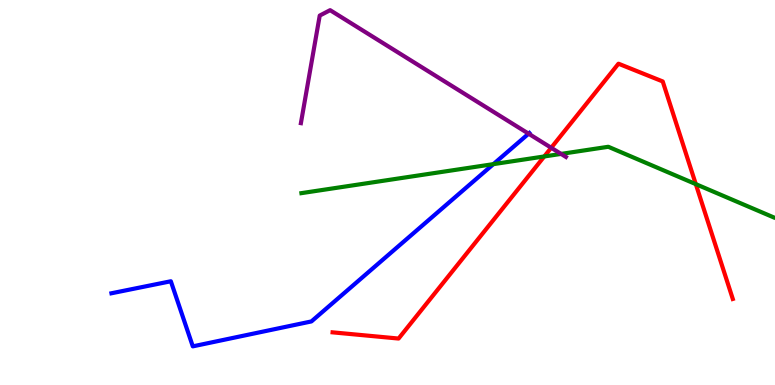[{'lines': ['blue', 'red'], 'intersections': []}, {'lines': ['green', 'red'], 'intersections': [{'x': 7.02, 'y': 5.94}, {'x': 8.98, 'y': 5.22}]}, {'lines': ['purple', 'red'], 'intersections': [{'x': 7.11, 'y': 6.16}]}, {'lines': ['blue', 'green'], 'intersections': [{'x': 6.37, 'y': 5.74}]}, {'lines': ['blue', 'purple'], 'intersections': [{'x': 6.82, 'y': 6.53}]}, {'lines': ['green', 'purple'], 'intersections': [{'x': 7.24, 'y': 6.0}]}]